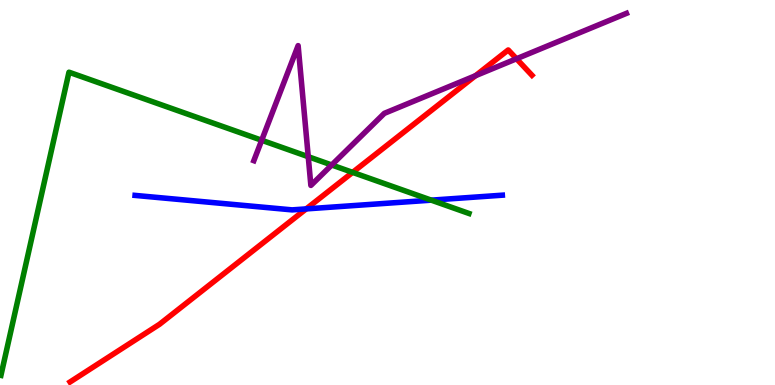[{'lines': ['blue', 'red'], 'intersections': [{'x': 3.95, 'y': 4.57}]}, {'lines': ['green', 'red'], 'intersections': [{'x': 4.55, 'y': 5.52}]}, {'lines': ['purple', 'red'], 'intersections': [{'x': 6.14, 'y': 8.03}, {'x': 6.66, 'y': 8.47}]}, {'lines': ['blue', 'green'], 'intersections': [{'x': 5.56, 'y': 4.8}]}, {'lines': ['blue', 'purple'], 'intersections': []}, {'lines': ['green', 'purple'], 'intersections': [{'x': 3.38, 'y': 6.36}, {'x': 3.98, 'y': 5.93}, {'x': 4.28, 'y': 5.71}]}]